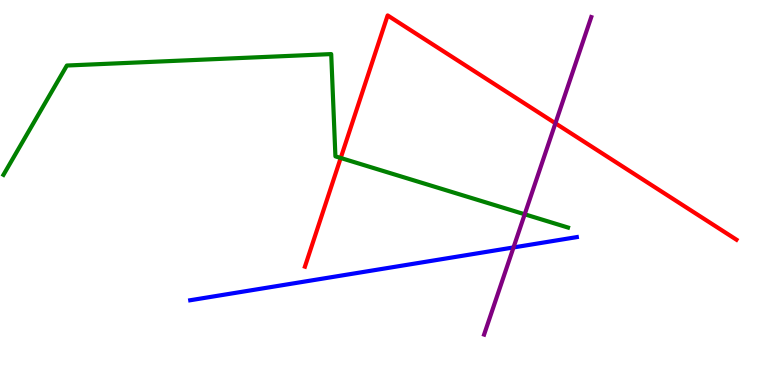[{'lines': ['blue', 'red'], 'intersections': []}, {'lines': ['green', 'red'], 'intersections': [{'x': 4.4, 'y': 5.9}]}, {'lines': ['purple', 'red'], 'intersections': [{'x': 7.17, 'y': 6.8}]}, {'lines': ['blue', 'green'], 'intersections': []}, {'lines': ['blue', 'purple'], 'intersections': [{'x': 6.63, 'y': 3.57}]}, {'lines': ['green', 'purple'], 'intersections': [{'x': 6.77, 'y': 4.43}]}]